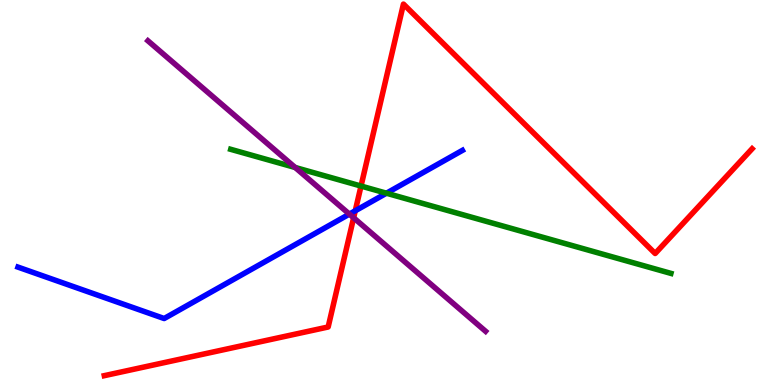[{'lines': ['blue', 'red'], 'intersections': [{'x': 4.58, 'y': 4.53}]}, {'lines': ['green', 'red'], 'intersections': [{'x': 4.66, 'y': 5.17}]}, {'lines': ['purple', 'red'], 'intersections': [{'x': 4.56, 'y': 4.34}]}, {'lines': ['blue', 'green'], 'intersections': [{'x': 4.99, 'y': 4.98}]}, {'lines': ['blue', 'purple'], 'intersections': [{'x': 4.51, 'y': 4.44}]}, {'lines': ['green', 'purple'], 'intersections': [{'x': 3.81, 'y': 5.65}]}]